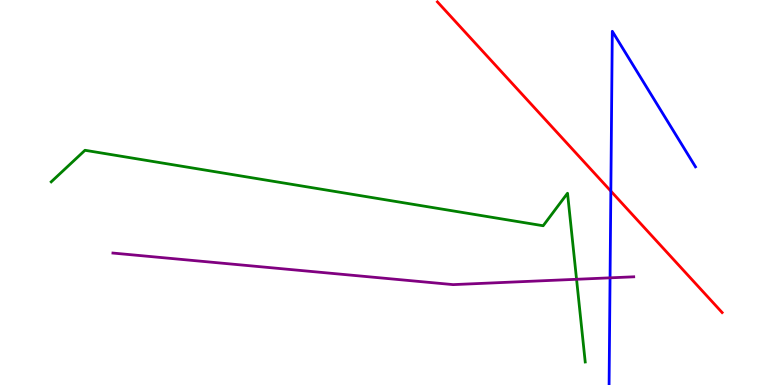[{'lines': ['blue', 'red'], 'intersections': [{'x': 7.88, 'y': 5.04}]}, {'lines': ['green', 'red'], 'intersections': []}, {'lines': ['purple', 'red'], 'intersections': []}, {'lines': ['blue', 'green'], 'intersections': []}, {'lines': ['blue', 'purple'], 'intersections': [{'x': 7.87, 'y': 2.78}]}, {'lines': ['green', 'purple'], 'intersections': [{'x': 7.44, 'y': 2.75}]}]